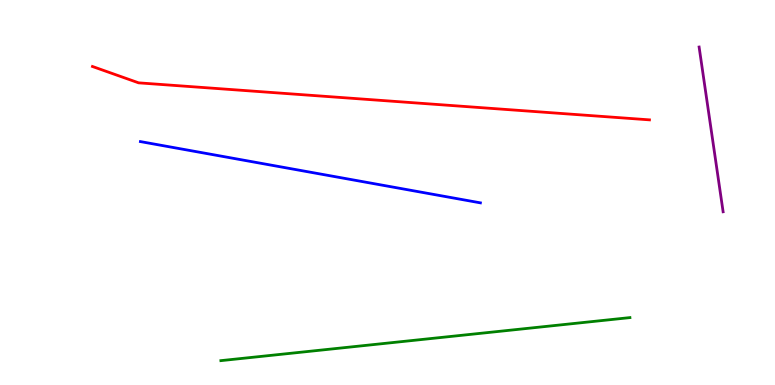[{'lines': ['blue', 'red'], 'intersections': []}, {'lines': ['green', 'red'], 'intersections': []}, {'lines': ['purple', 'red'], 'intersections': []}, {'lines': ['blue', 'green'], 'intersections': []}, {'lines': ['blue', 'purple'], 'intersections': []}, {'lines': ['green', 'purple'], 'intersections': []}]